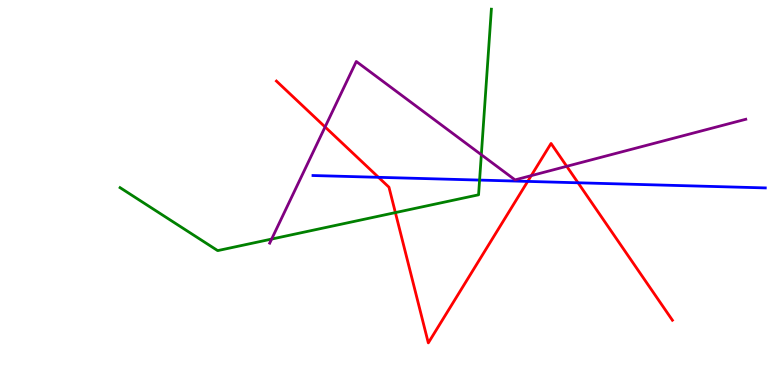[{'lines': ['blue', 'red'], 'intersections': [{'x': 4.88, 'y': 5.39}, {'x': 6.81, 'y': 5.29}, {'x': 7.46, 'y': 5.25}]}, {'lines': ['green', 'red'], 'intersections': [{'x': 5.1, 'y': 4.48}]}, {'lines': ['purple', 'red'], 'intersections': [{'x': 4.19, 'y': 6.7}, {'x': 6.85, 'y': 5.44}, {'x': 7.31, 'y': 5.68}]}, {'lines': ['blue', 'green'], 'intersections': [{'x': 6.19, 'y': 5.32}]}, {'lines': ['blue', 'purple'], 'intersections': []}, {'lines': ['green', 'purple'], 'intersections': [{'x': 3.51, 'y': 3.79}, {'x': 6.21, 'y': 5.98}]}]